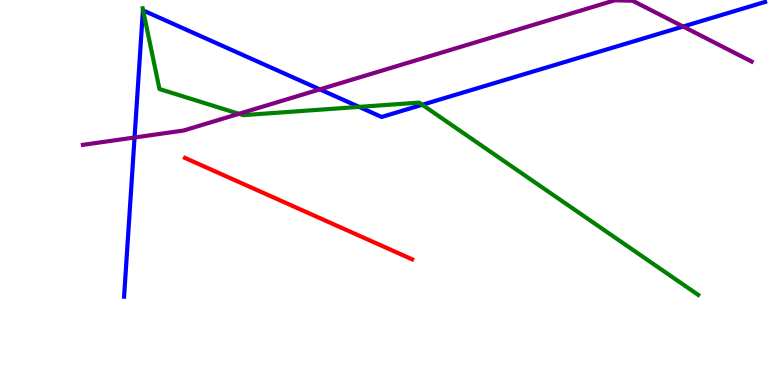[{'lines': ['blue', 'red'], 'intersections': []}, {'lines': ['green', 'red'], 'intersections': []}, {'lines': ['purple', 'red'], 'intersections': []}, {'lines': ['blue', 'green'], 'intersections': [{'x': 1.85, 'y': 9.73}, {'x': 4.63, 'y': 7.22}, {'x': 5.45, 'y': 7.28}]}, {'lines': ['blue', 'purple'], 'intersections': [{'x': 1.74, 'y': 6.43}, {'x': 4.13, 'y': 7.68}, {'x': 8.81, 'y': 9.31}]}, {'lines': ['green', 'purple'], 'intersections': [{'x': 3.08, 'y': 7.04}]}]